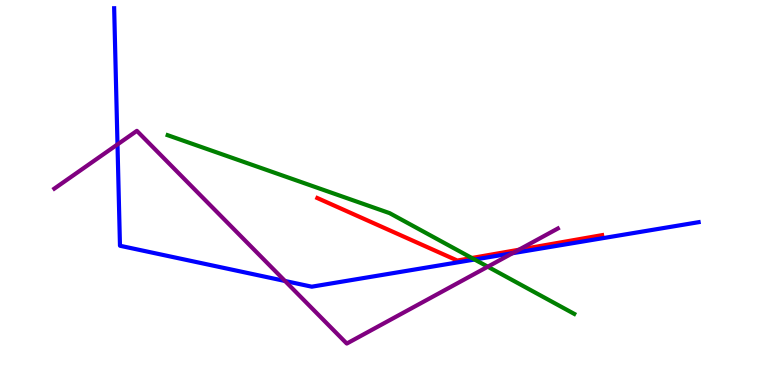[{'lines': ['blue', 'red'], 'intersections': []}, {'lines': ['green', 'red'], 'intersections': [{'x': 6.09, 'y': 3.3}]}, {'lines': ['purple', 'red'], 'intersections': [{'x': 6.7, 'y': 3.51}]}, {'lines': ['blue', 'green'], 'intersections': [{'x': 6.12, 'y': 3.26}]}, {'lines': ['blue', 'purple'], 'intersections': [{'x': 1.52, 'y': 6.25}, {'x': 3.68, 'y': 2.7}, {'x': 6.61, 'y': 3.42}]}, {'lines': ['green', 'purple'], 'intersections': [{'x': 6.29, 'y': 3.07}]}]